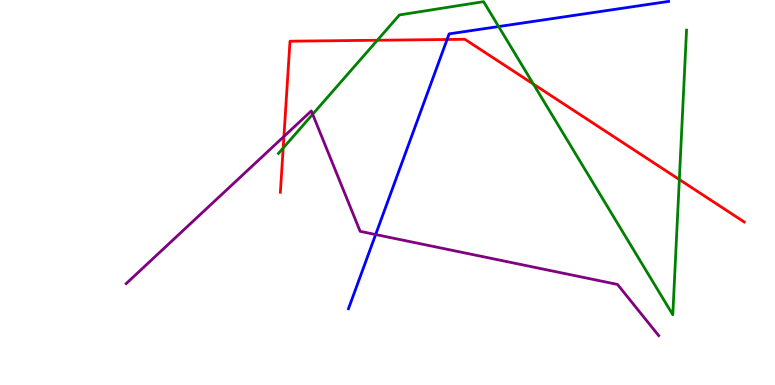[{'lines': ['blue', 'red'], 'intersections': [{'x': 5.77, 'y': 8.97}]}, {'lines': ['green', 'red'], 'intersections': [{'x': 3.65, 'y': 6.16}, {'x': 4.87, 'y': 8.95}, {'x': 6.88, 'y': 7.82}, {'x': 8.77, 'y': 5.34}]}, {'lines': ['purple', 'red'], 'intersections': [{'x': 3.66, 'y': 6.46}]}, {'lines': ['blue', 'green'], 'intersections': [{'x': 6.43, 'y': 9.31}]}, {'lines': ['blue', 'purple'], 'intersections': [{'x': 4.85, 'y': 3.91}]}, {'lines': ['green', 'purple'], 'intersections': [{'x': 4.03, 'y': 7.03}]}]